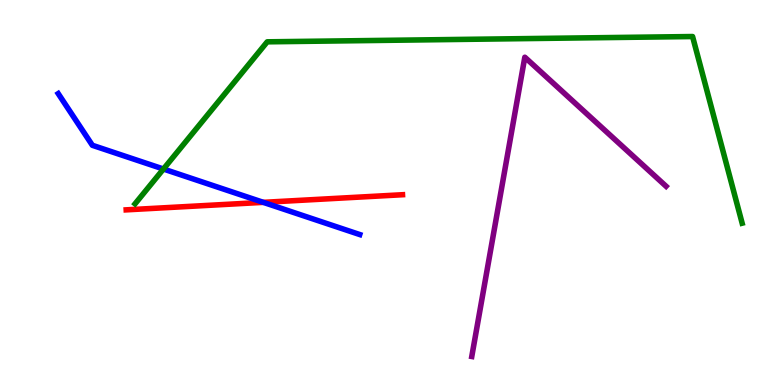[{'lines': ['blue', 'red'], 'intersections': [{'x': 3.4, 'y': 4.74}]}, {'lines': ['green', 'red'], 'intersections': []}, {'lines': ['purple', 'red'], 'intersections': []}, {'lines': ['blue', 'green'], 'intersections': [{'x': 2.11, 'y': 5.61}]}, {'lines': ['blue', 'purple'], 'intersections': []}, {'lines': ['green', 'purple'], 'intersections': []}]